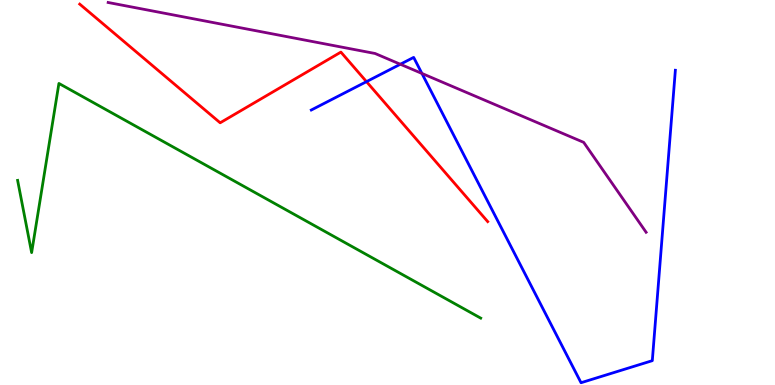[{'lines': ['blue', 'red'], 'intersections': [{'x': 4.73, 'y': 7.88}]}, {'lines': ['green', 'red'], 'intersections': []}, {'lines': ['purple', 'red'], 'intersections': []}, {'lines': ['blue', 'green'], 'intersections': []}, {'lines': ['blue', 'purple'], 'intersections': [{'x': 5.17, 'y': 8.33}, {'x': 5.44, 'y': 8.09}]}, {'lines': ['green', 'purple'], 'intersections': []}]